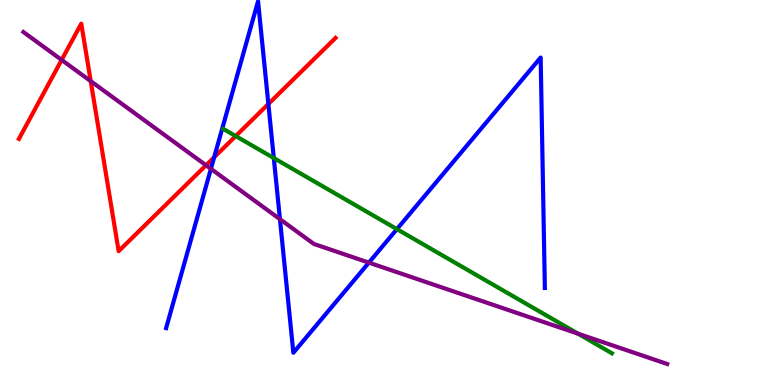[{'lines': ['blue', 'red'], 'intersections': [{'x': 2.76, 'y': 5.92}, {'x': 3.46, 'y': 7.3}]}, {'lines': ['green', 'red'], 'intersections': [{'x': 3.04, 'y': 6.47}]}, {'lines': ['purple', 'red'], 'intersections': [{'x': 0.795, 'y': 8.44}, {'x': 1.17, 'y': 7.89}, {'x': 2.66, 'y': 5.71}]}, {'lines': ['blue', 'green'], 'intersections': [{'x': 3.53, 'y': 5.89}, {'x': 5.12, 'y': 4.05}]}, {'lines': ['blue', 'purple'], 'intersections': [{'x': 2.72, 'y': 5.61}, {'x': 3.61, 'y': 4.31}, {'x': 4.76, 'y': 3.18}]}, {'lines': ['green', 'purple'], 'intersections': [{'x': 7.46, 'y': 1.33}]}]